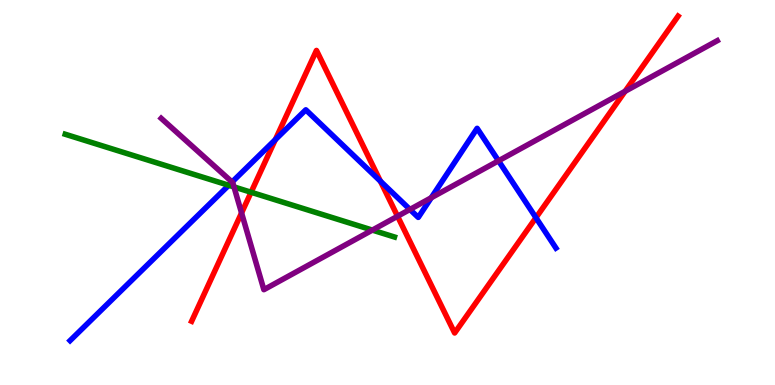[{'lines': ['blue', 'red'], 'intersections': [{'x': 3.55, 'y': 6.37}, {'x': 4.91, 'y': 5.29}, {'x': 6.92, 'y': 4.35}]}, {'lines': ['green', 'red'], 'intersections': [{'x': 3.24, 'y': 5.01}]}, {'lines': ['purple', 'red'], 'intersections': [{'x': 3.12, 'y': 4.47}, {'x': 5.13, 'y': 4.38}, {'x': 8.07, 'y': 7.63}]}, {'lines': ['blue', 'green'], 'intersections': [{'x': 2.95, 'y': 5.19}]}, {'lines': ['blue', 'purple'], 'intersections': [{'x': 2.99, 'y': 5.27}, {'x': 5.29, 'y': 4.56}, {'x': 5.56, 'y': 4.86}, {'x': 6.43, 'y': 5.82}]}, {'lines': ['green', 'purple'], 'intersections': [{'x': 3.02, 'y': 5.14}, {'x': 4.8, 'y': 4.02}]}]